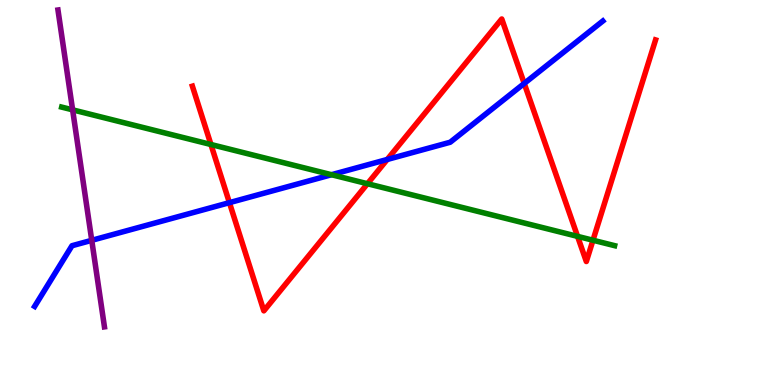[{'lines': ['blue', 'red'], 'intersections': [{'x': 2.96, 'y': 4.74}, {'x': 5.0, 'y': 5.86}, {'x': 6.76, 'y': 7.83}]}, {'lines': ['green', 'red'], 'intersections': [{'x': 2.72, 'y': 6.25}, {'x': 4.74, 'y': 5.23}, {'x': 7.45, 'y': 3.86}, {'x': 7.65, 'y': 3.76}]}, {'lines': ['purple', 'red'], 'intersections': []}, {'lines': ['blue', 'green'], 'intersections': [{'x': 4.28, 'y': 5.46}]}, {'lines': ['blue', 'purple'], 'intersections': [{'x': 1.18, 'y': 3.76}]}, {'lines': ['green', 'purple'], 'intersections': [{'x': 0.937, 'y': 7.15}]}]